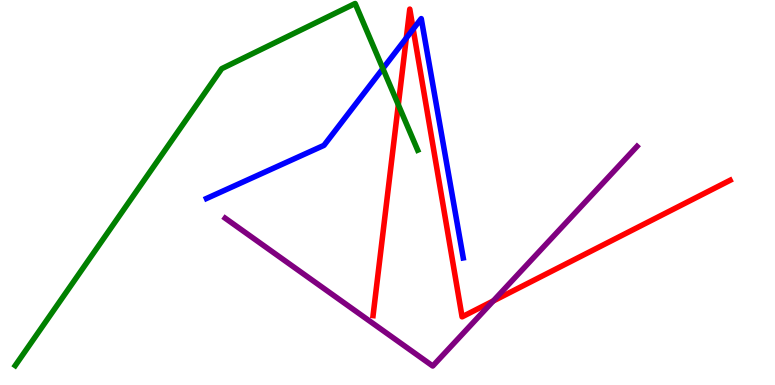[{'lines': ['blue', 'red'], 'intersections': [{'x': 5.24, 'y': 9.01}, {'x': 5.33, 'y': 9.24}]}, {'lines': ['green', 'red'], 'intersections': [{'x': 5.14, 'y': 7.28}]}, {'lines': ['purple', 'red'], 'intersections': [{'x': 6.36, 'y': 2.18}]}, {'lines': ['blue', 'green'], 'intersections': [{'x': 4.94, 'y': 8.22}]}, {'lines': ['blue', 'purple'], 'intersections': []}, {'lines': ['green', 'purple'], 'intersections': []}]